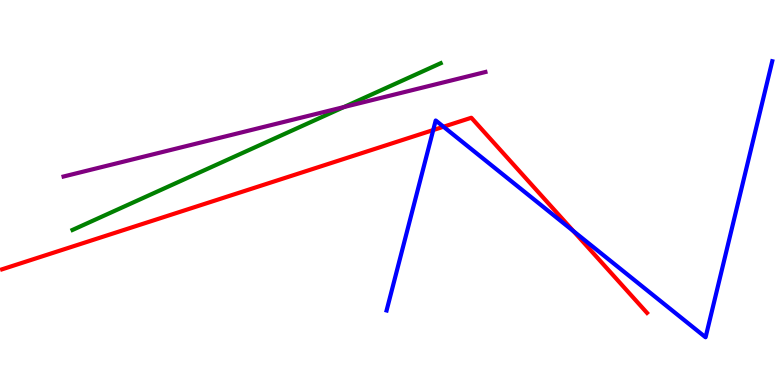[{'lines': ['blue', 'red'], 'intersections': [{'x': 5.59, 'y': 6.62}, {'x': 5.72, 'y': 6.71}, {'x': 7.4, 'y': 4.0}]}, {'lines': ['green', 'red'], 'intersections': []}, {'lines': ['purple', 'red'], 'intersections': []}, {'lines': ['blue', 'green'], 'intersections': []}, {'lines': ['blue', 'purple'], 'intersections': []}, {'lines': ['green', 'purple'], 'intersections': [{'x': 4.44, 'y': 7.22}]}]